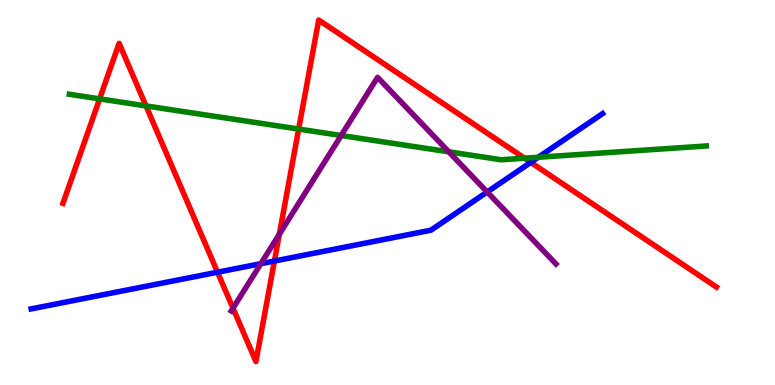[{'lines': ['blue', 'red'], 'intersections': [{'x': 2.81, 'y': 2.93}, {'x': 3.54, 'y': 3.22}, {'x': 6.85, 'y': 5.78}]}, {'lines': ['green', 'red'], 'intersections': [{'x': 1.29, 'y': 7.43}, {'x': 1.88, 'y': 7.25}, {'x': 3.85, 'y': 6.65}, {'x': 6.77, 'y': 5.89}]}, {'lines': ['purple', 'red'], 'intersections': [{'x': 3.01, 'y': 1.99}, {'x': 3.6, 'y': 3.92}]}, {'lines': ['blue', 'green'], 'intersections': [{'x': 6.95, 'y': 5.92}]}, {'lines': ['blue', 'purple'], 'intersections': [{'x': 3.37, 'y': 3.15}, {'x': 6.29, 'y': 5.01}]}, {'lines': ['green', 'purple'], 'intersections': [{'x': 4.4, 'y': 6.48}, {'x': 5.79, 'y': 6.06}]}]